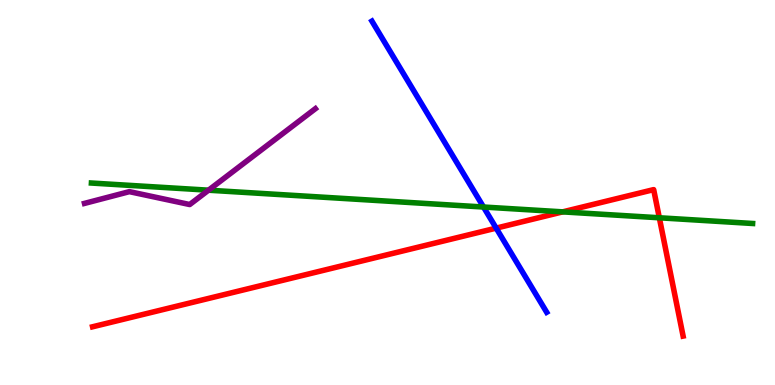[{'lines': ['blue', 'red'], 'intersections': [{'x': 6.4, 'y': 4.07}]}, {'lines': ['green', 'red'], 'intersections': [{'x': 7.26, 'y': 4.5}, {'x': 8.51, 'y': 4.34}]}, {'lines': ['purple', 'red'], 'intersections': []}, {'lines': ['blue', 'green'], 'intersections': [{'x': 6.24, 'y': 4.62}]}, {'lines': ['blue', 'purple'], 'intersections': []}, {'lines': ['green', 'purple'], 'intersections': [{'x': 2.69, 'y': 5.06}]}]